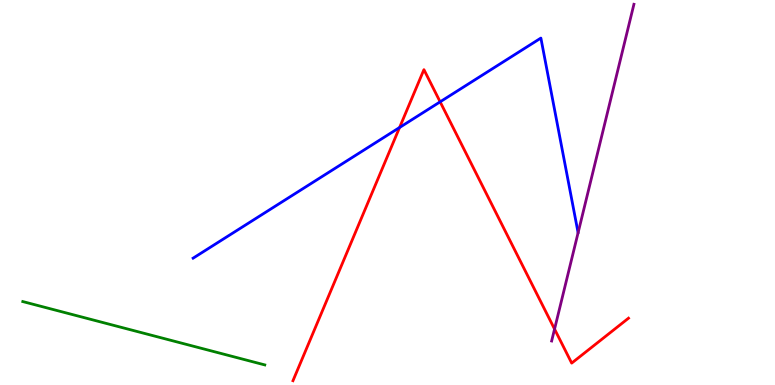[{'lines': ['blue', 'red'], 'intersections': [{'x': 5.16, 'y': 6.69}, {'x': 5.68, 'y': 7.35}]}, {'lines': ['green', 'red'], 'intersections': []}, {'lines': ['purple', 'red'], 'intersections': [{'x': 7.16, 'y': 1.45}]}, {'lines': ['blue', 'green'], 'intersections': []}, {'lines': ['blue', 'purple'], 'intersections': []}, {'lines': ['green', 'purple'], 'intersections': []}]